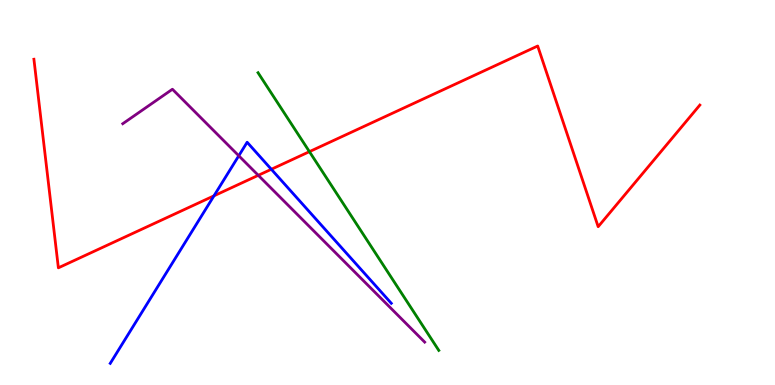[{'lines': ['blue', 'red'], 'intersections': [{'x': 2.76, 'y': 4.91}, {'x': 3.5, 'y': 5.6}]}, {'lines': ['green', 'red'], 'intersections': [{'x': 3.99, 'y': 6.06}]}, {'lines': ['purple', 'red'], 'intersections': [{'x': 3.33, 'y': 5.45}]}, {'lines': ['blue', 'green'], 'intersections': []}, {'lines': ['blue', 'purple'], 'intersections': [{'x': 3.08, 'y': 5.95}]}, {'lines': ['green', 'purple'], 'intersections': []}]